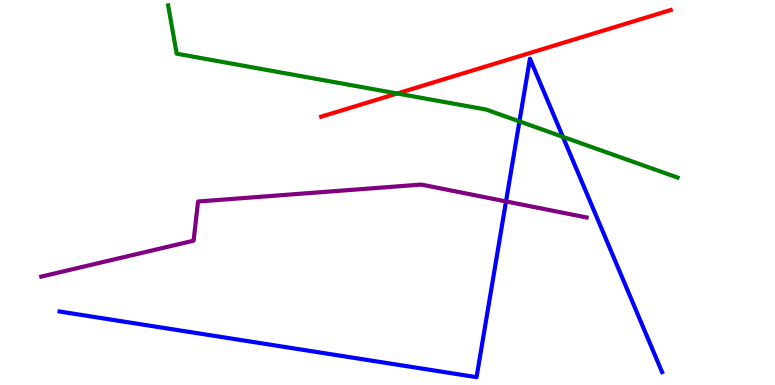[{'lines': ['blue', 'red'], 'intersections': []}, {'lines': ['green', 'red'], 'intersections': [{'x': 5.13, 'y': 7.57}]}, {'lines': ['purple', 'red'], 'intersections': []}, {'lines': ['blue', 'green'], 'intersections': [{'x': 6.7, 'y': 6.85}, {'x': 7.26, 'y': 6.45}]}, {'lines': ['blue', 'purple'], 'intersections': [{'x': 6.53, 'y': 4.77}]}, {'lines': ['green', 'purple'], 'intersections': []}]